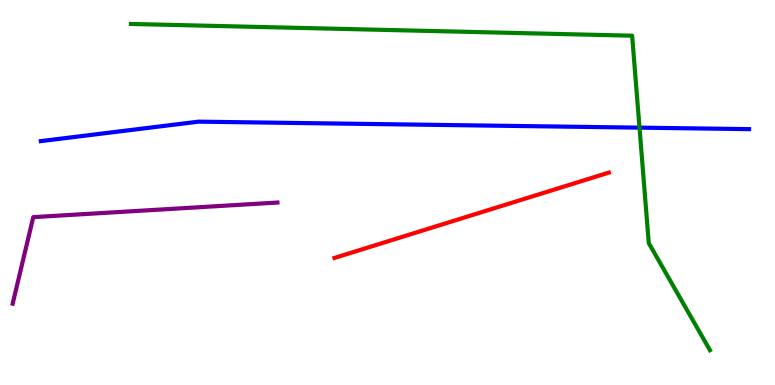[{'lines': ['blue', 'red'], 'intersections': []}, {'lines': ['green', 'red'], 'intersections': []}, {'lines': ['purple', 'red'], 'intersections': []}, {'lines': ['blue', 'green'], 'intersections': [{'x': 8.25, 'y': 6.68}]}, {'lines': ['blue', 'purple'], 'intersections': []}, {'lines': ['green', 'purple'], 'intersections': []}]